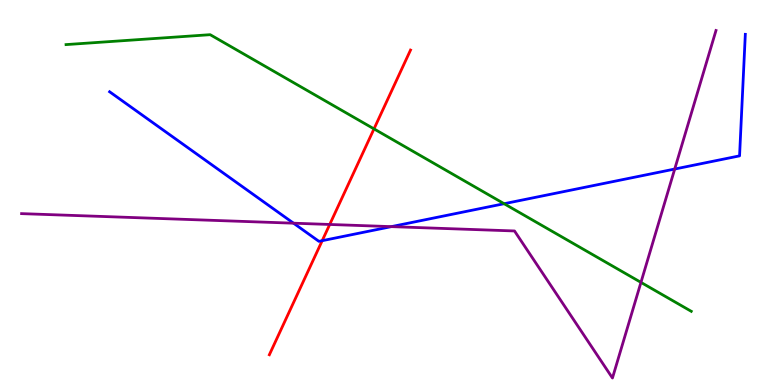[{'lines': ['blue', 'red'], 'intersections': [{'x': 4.16, 'y': 3.75}]}, {'lines': ['green', 'red'], 'intersections': [{'x': 4.83, 'y': 6.65}]}, {'lines': ['purple', 'red'], 'intersections': [{'x': 4.25, 'y': 4.17}]}, {'lines': ['blue', 'green'], 'intersections': [{'x': 6.5, 'y': 4.71}]}, {'lines': ['blue', 'purple'], 'intersections': [{'x': 3.79, 'y': 4.2}, {'x': 5.05, 'y': 4.11}, {'x': 8.71, 'y': 5.61}]}, {'lines': ['green', 'purple'], 'intersections': [{'x': 8.27, 'y': 2.67}]}]